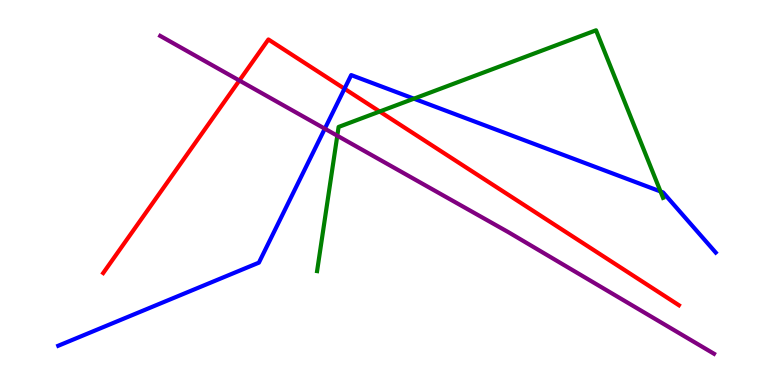[{'lines': ['blue', 'red'], 'intersections': [{'x': 4.45, 'y': 7.7}]}, {'lines': ['green', 'red'], 'intersections': [{'x': 4.9, 'y': 7.1}]}, {'lines': ['purple', 'red'], 'intersections': [{'x': 3.09, 'y': 7.91}]}, {'lines': ['blue', 'green'], 'intersections': [{'x': 5.34, 'y': 7.44}, {'x': 8.52, 'y': 5.03}]}, {'lines': ['blue', 'purple'], 'intersections': [{'x': 4.19, 'y': 6.66}]}, {'lines': ['green', 'purple'], 'intersections': [{'x': 4.35, 'y': 6.47}]}]